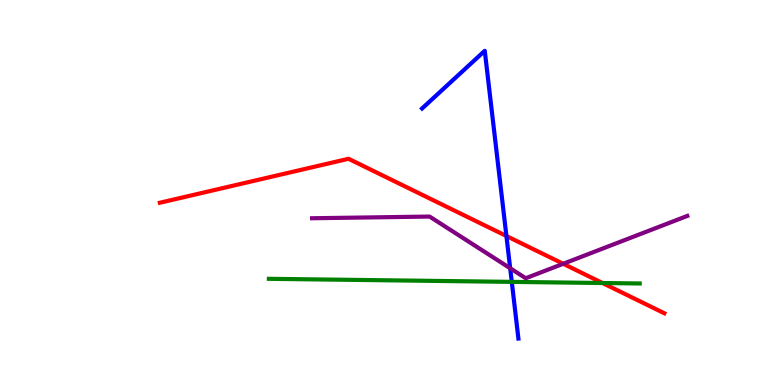[{'lines': ['blue', 'red'], 'intersections': [{'x': 6.53, 'y': 3.87}]}, {'lines': ['green', 'red'], 'intersections': [{'x': 7.77, 'y': 2.65}]}, {'lines': ['purple', 'red'], 'intersections': [{'x': 7.27, 'y': 3.15}]}, {'lines': ['blue', 'green'], 'intersections': [{'x': 6.6, 'y': 2.68}]}, {'lines': ['blue', 'purple'], 'intersections': [{'x': 6.58, 'y': 3.03}]}, {'lines': ['green', 'purple'], 'intersections': []}]